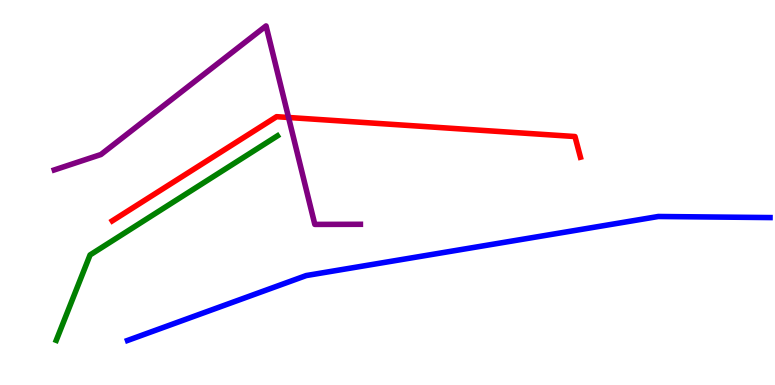[{'lines': ['blue', 'red'], 'intersections': []}, {'lines': ['green', 'red'], 'intersections': []}, {'lines': ['purple', 'red'], 'intersections': [{'x': 3.72, 'y': 6.95}]}, {'lines': ['blue', 'green'], 'intersections': []}, {'lines': ['blue', 'purple'], 'intersections': []}, {'lines': ['green', 'purple'], 'intersections': []}]